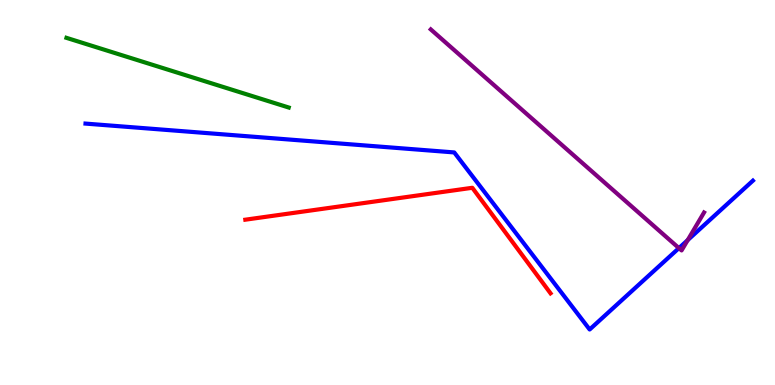[{'lines': ['blue', 'red'], 'intersections': []}, {'lines': ['green', 'red'], 'intersections': []}, {'lines': ['purple', 'red'], 'intersections': []}, {'lines': ['blue', 'green'], 'intersections': []}, {'lines': ['blue', 'purple'], 'intersections': [{'x': 8.76, 'y': 3.56}, {'x': 8.87, 'y': 3.76}]}, {'lines': ['green', 'purple'], 'intersections': []}]